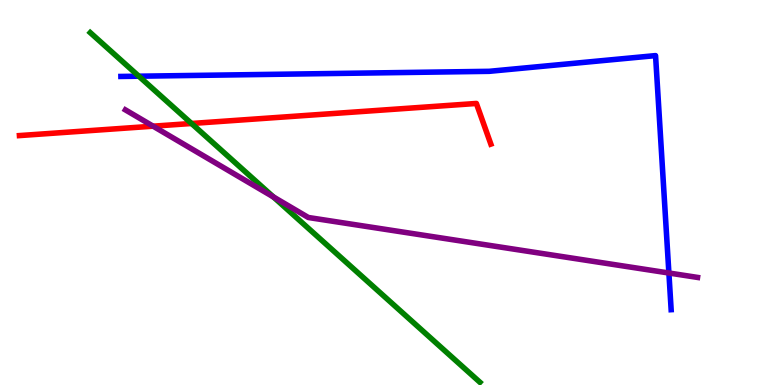[{'lines': ['blue', 'red'], 'intersections': []}, {'lines': ['green', 'red'], 'intersections': [{'x': 2.47, 'y': 6.79}]}, {'lines': ['purple', 'red'], 'intersections': [{'x': 1.98, 'y': 6.72}]}, {'lines': ['blue', 'green'], 'intersections': [{'x': 1.79, 'y': 8.02}]}, {'lines': ['blue', 'purple'], 'intersections': [{'x': 8.63, 'y': 2.91}]}, {'lines': ['green', 'purple'], 'intersections': [{'x': 3.53, 'y': 4.88}]}]